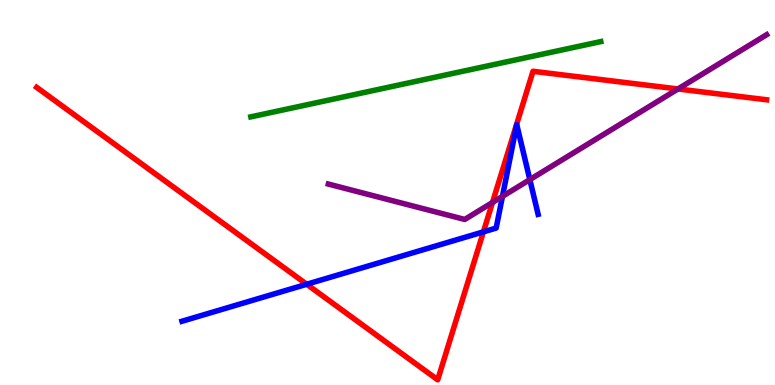[{'lines': ['blue', 'red'], 'intersections': [{'x': 3.96, 'y': 2.62}, {'x': 6.24, 'y': 3.98}]}, {'lines': ['green', 'red'], 'intersections': []}, {'lines': ['purple', 'red'], 'intersections': [{'x': 6.35, 'y': 4.74}, {'x': 8.75, 'y': 7.69}]}, {'lines': ['blue', 'green'], 'intersections': []}, {'lines': ['blue', 'purple'], 'intersections': [{'x': 6.48, 'y': 4.9}, {'x': 6.84, 'y': 5.33}]}, {'lines': ['green', 'purple'], 'intersections': []}]